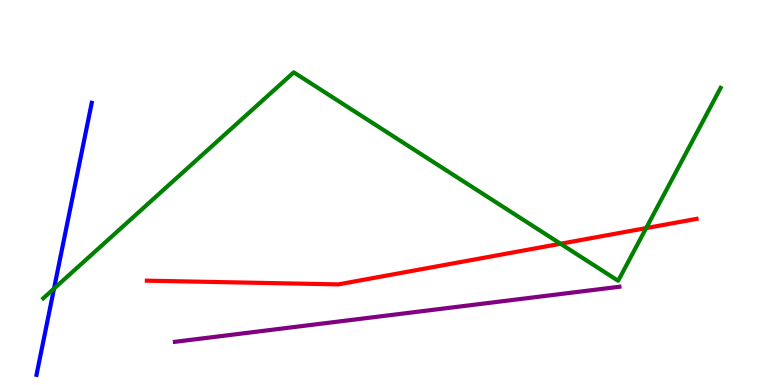[{'lines': ['blue', 'red'], 'intersections': []}, {'lines': ['green', 'red'], 'intersections': [{'x': 7.23, 'y': 3.67}, {'x': 8.34, 'y': 4.08}]}, {'lines': ['purple', 'red'], 'intersections': []}, {'lines': ['blue', 'green'], 'intersections': [{'x': 0.697, 'y': 2.5}]}, {'lines': ['blue', 'purple'], 'intersections': []}, {'lines': ['green', 'purple'], 'intersections': []}]